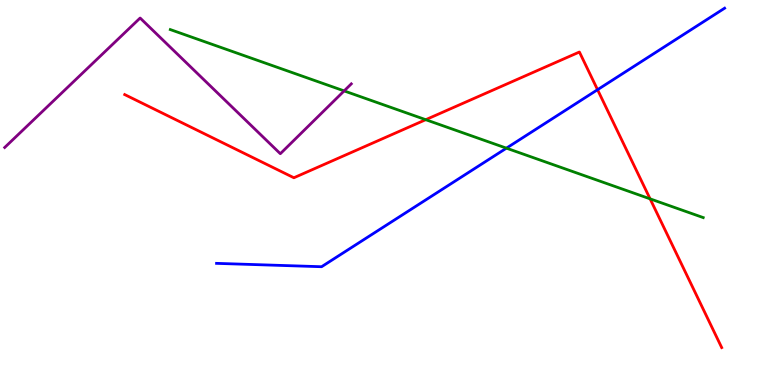[{'lines': ['blue', 'red'], 'intersections': [{'x': 7.71, 'y': 7.67}]}, {'lines': ['green', 'red'], 'intersections': [{'x': 5.49, 'y': 6.89}, {'x': 8.39, 'y': 4.84}]}, {'lines': ['purple', 'red'], 'intersections': []}, {'lines': ['blue', 'green'], 'intersections': [{'x': 6.53, 'y': 6.15}]}, {'lines': ['blue', 'purple'], 'intersections': []}, {'lines': ['green', 'purple'], 'intersections': [{'x': 4.44, 'y': 7.64}]}]